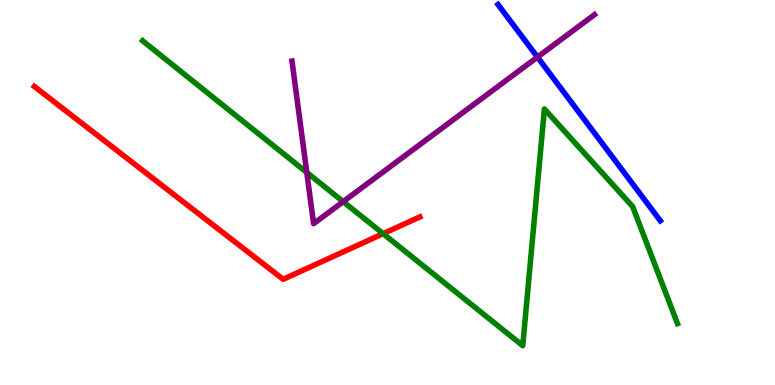[{'lines': ['blue', 'red'], 'intersections': []}, {'lines': ['green', 'red'], 'intersections': [{'x': 4.94, 'y': 3.93}]}, {'lines': ['purple', 'red'], 'intersections': []}, {'lines': ['blue', 'green'], 'intersections': []}, {'lines': ['blue', 'purple'], 'intersections': [{'x': 6.93, 'y': 8.52}]}, {'lines': ['green', 'purple'], 'intersections': [{'x': 3.96, 'y': 5.52}, {'x': 4.43, 'y': 4.76}]}]